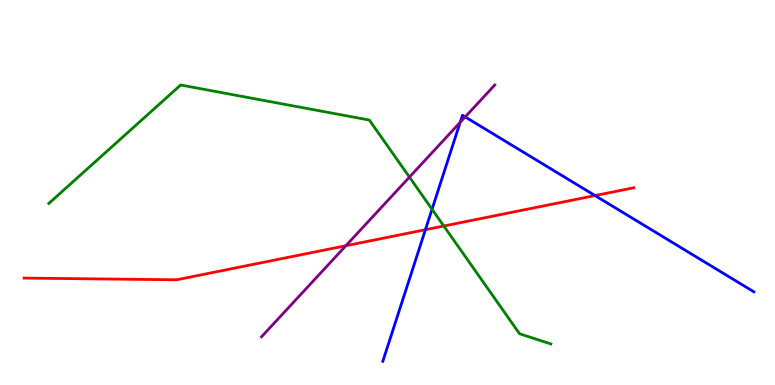[{'lines': ['blue', 'red'], 'intersections': [{'x': 5.49, 'y': 4.03}, {'x': 7.68, 'y': 4.92}]}, {'lines': ['green', 'red'], 'intersections': [{'x': 5.73, 'y': 4.13}]}, {'lines': ['purple', 'red'], 'intersections': [{'x': 4.46, 'y': 3.62}]}, {'lines': ['blue', 'green'], 'intersections': [{'x': 5.57, 'y': 4.56}]}, {'lines': ['blue', 'purple'], 'intersections': [{'x': 5.94, 'y': 6.82}, {'x': 6.0, 'y': 6.96}]}, {'lines': ['green', 'purple'], 'intersections': [{'x': 5.28, 'y': 5.4}]}]